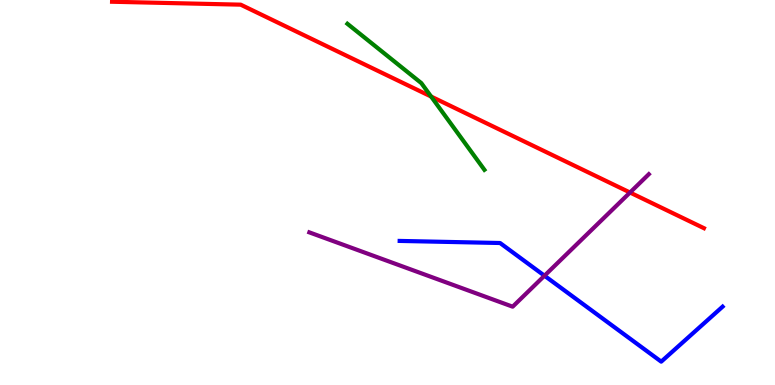[{'lines': ['blue', 'red'], 'intersections': []}, {'lines': ['green', 'red'], 'intersections': [{'x': 5.56, 'y': 7.49}]}, {'lines': ['purple', 'red'], 'intersections': [{'x': 8.13, 'y': 5.0}]}, {'lines': ['blue', 'green'], 'intersections': []}, {'lines': ['blue', 'purple'], 'intersections': [{'x': 7.03, 'y': 2.84}]}, {'lines': ['green', 'purple'], 'intersections': []}]